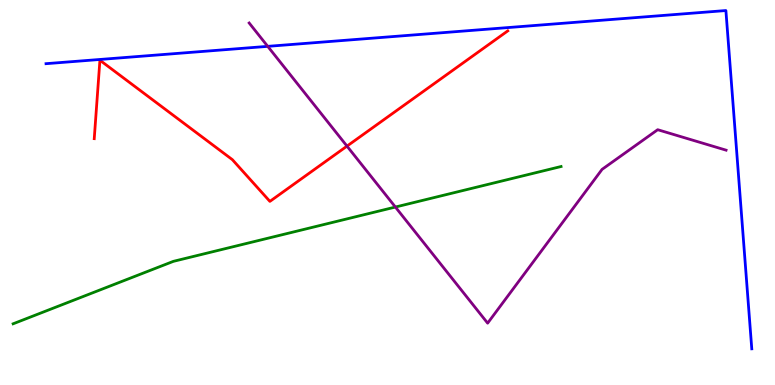[{'lines': ['blue', 'red'], 'intersections': []}, {'lines': ['green', 'red'], 'intersections': []}, {'lines': ['purple', 'red'], 'intersections': [{'x': 4.48, 'y': 6.2}]}, {'lines': ['blue', 'green'], 'intersections': []}, {'lines': ['blue', 'purple'], 'intersections': [{'x': 3.45, 'y': 8.8}]}, {'lines': ['green', 'purple'], 'intersections': [{'x': 5.1, 'y': 4.62}]}]